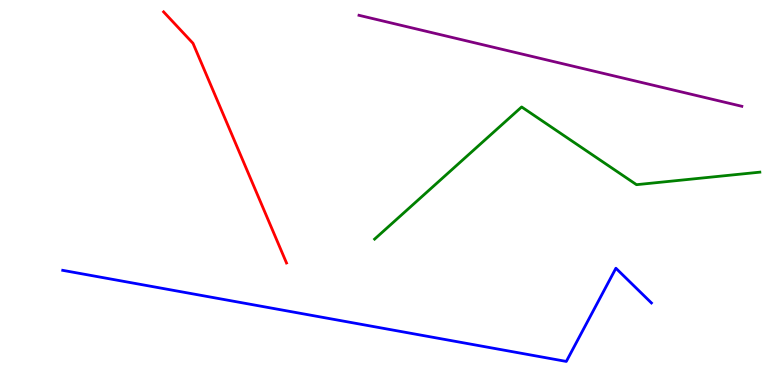[{'lines': ['blue', 'red'], 'intersections': []}, {'lines': ['green', 'red'], 'intersections': []}, {'lines': ['purple', 'red'], 'intersections': []}, {'lines': ['blue', 'green'], 'intersections': []}, {'lines': ['blue', 'purple'], 'intersections': []}, {'lines': ['green', 'purple'], 'intersections': []}]